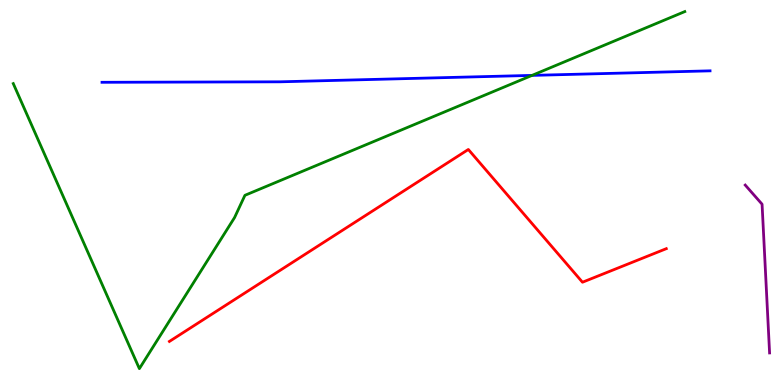[{'lines': ['blue', 'red'], 'intersections': []}, {'lines': ['green', 'red'], 'intersections': []}, {'lines': ['purple', 'red'], 'intersections': []}, {'lines': ['blue', 'green'], 'intersections': [{'x': 6.87, 'y': 8.04}]}, {'lines': ['blue', 'purple'], 'intersections': []}, {'lines': ['green', 'purple'], 'intersections': []}]